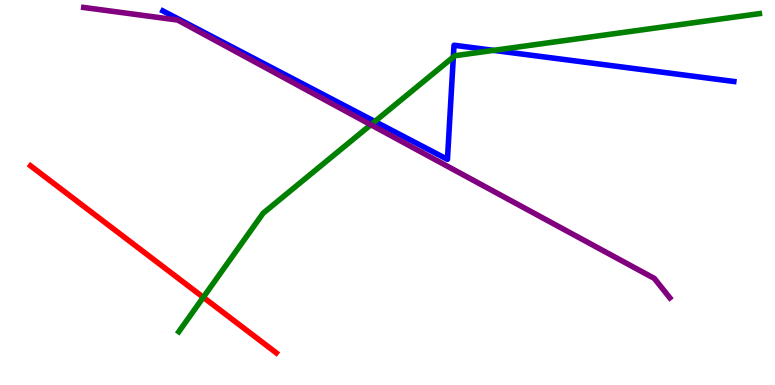[{'lines': ['blue', 'red'], 'intersections': []}, {'lines': ['green', 'red'], 'intersections': [{'x': 2.62, 'y': 2.28}]}, {'lines': ['purple', 'red'], 'intersections': []}, {'lines': ['blue', 'green'], 'intersections': [{'x': 4.84, 'y': 6.84}, {'x': 5.85, 'y': 8.52}, {'x': 6.37, 'y': 8.69}]}, {'lines': ['blue', 'purple'], 'intersections': []}, {'lines': ['green', 'purple'], 'intersections': [{'x': 4.79, 'y': 6.76}]}]